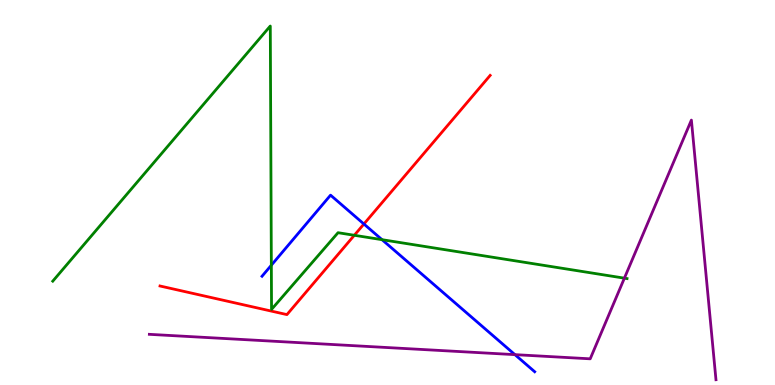[{'lines': ['blue', 'red'], 'intersections': [{'x': 4.7, 'y': 4.18}]}, {'lines': ['green', 'red'], 'intersections': [{'x': 4.57, 'y': 3.89}]}, {'lines': ['purple', 'red'], 'intersections': []}, {'lines': ['blue', 'green'], 'intersections': [{'x': 3.5, 'y': 3.11}, {'x': 4.93, 'y': 3.77}]}, {'lines': ['blue', 'purple'], 'intersections': [{'x': 6.64, 'y': 0.789}]}, {'lines': ['green', 'purple'], 'intersections': [{'x': 8.06, 'y': 2.77}]}]